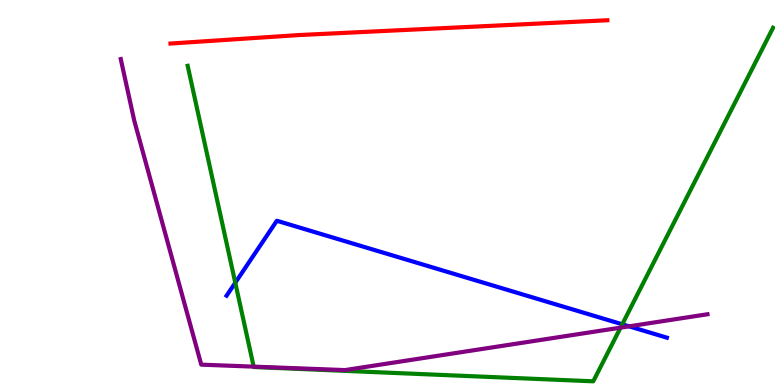[{'lines': ['blue', 'red'], 'intersections': []}, {'lines': ['green', 'red'], 'intersections': []}, {'lines': ['purple', 'red'], 'intersections': []}, {'lines': ['blue', 'green'], 'intersections': [{'x': 3.04, 'y': 2.66}, {'x': 8.03, 'y': 1.58}]}, {'lines': ['blue', 'purple'], 'intersections': [{'x': 8.12, 'y': 1.52}]}, {'lines': ['green', 'purple'], 'intersections': [{'x': 3.27, 'y': 0.477}, {'x': 8.01, 'y': 1.49}]}]